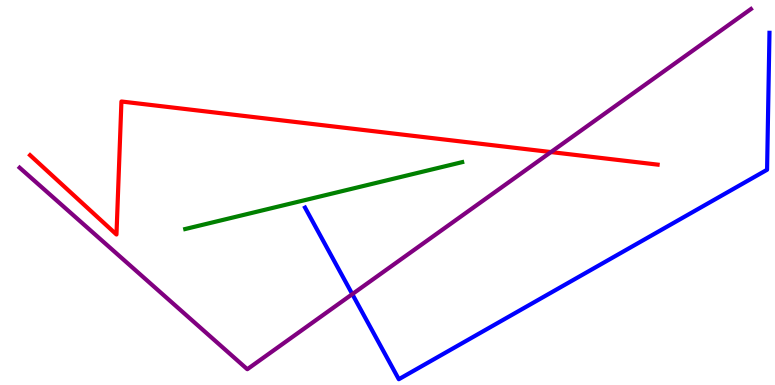[{'lines': ['blue', 'red'], 'intersections': []}, {'lines': ['green', 'red'], 'intersections': []}, {'lines': ['purple', 'red'], 'intersections': [{'x': 7.11, 'y': 6.05}]}, {'lines': ['blue', 'green'], 'intersections': []}, {'lines': ['blue', 'purple'], 'intersections': [{'x': 4.55, 'y': 2.36}]}, {'lines': ['green', 'purple'], 'intersections': []}]